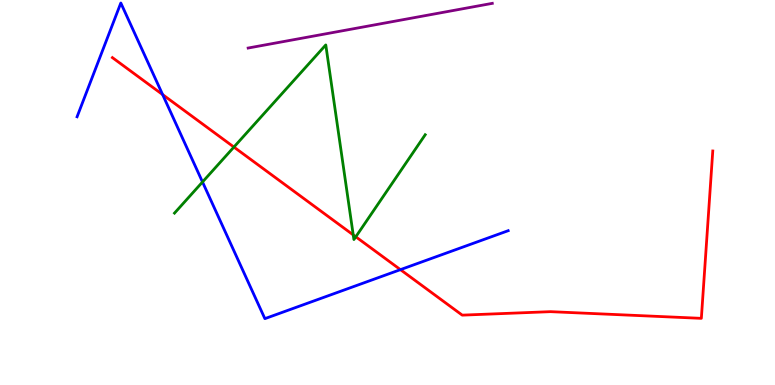[{'lines': ['blue', 'red'], 'intersections': [{'x': 2.1, 'y': 7.54}, {'x': 5.17, 'y': 3.0}]}, {'lines': ['green', 'red'], 'intersections': [{'x': 3.02, 'y': 6.18}, {'x': 4.56, 'y': 3.9}, {'x': 4.59, 'y': 3.85}]}, {'lines': ['purple', 'red'], 'intersections': []}, {'lines': ['blue', 'green'], 'intersections': [{'x': 2.61, 'y': 5.27}]}, {'lines': ['blue', 'purple'], 'intersections': []}, {'lines': ['green', 'purple'], 'intersections': []}]